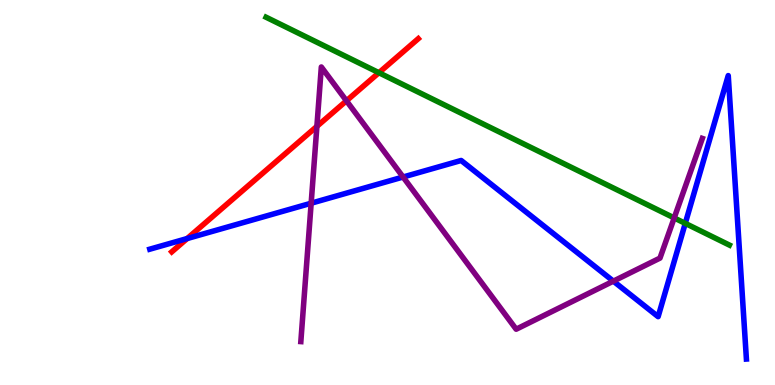[{'lines': ['blue', 'red'], 'intersections': [{'x': 2.42, 'y': 3.8}]}, {'lines': ['green', 'red'], 'intersections': [{'x': 4.89, 'y': 8.11}]}, {'lines': ['purple', 'red'], 'intersections': [{'x': 4.09, 'y': 6.72}, {'x': 4.47, 'y': 7.38}]}, {'lines': ['blue', 'green'], 'intersections': [{'x': 8.84, 'y': 4.2}]}, {'lines': ['blue', 'purple'], 'intersections': [{'x': 4.01, 'y': 4.72}, {'x': 5.2, 'y': 5.4}, {'x': 7.91, 'y': 2.7}]}, {'lines': ['green', 'purple'], 'intersections': [{'x': 8.7, 'y': 4.34}]}]